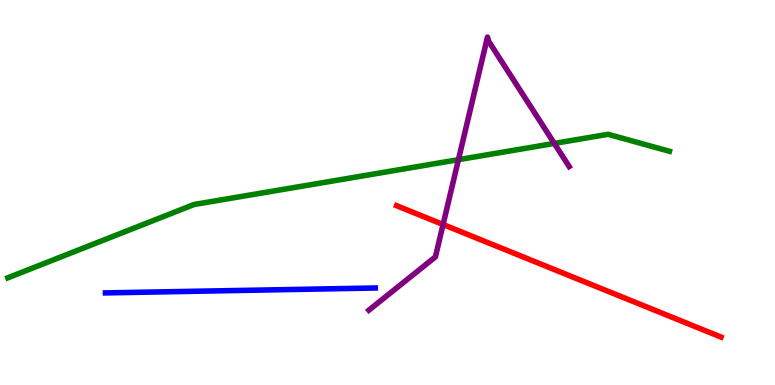[{'lines': ['blue', 'red'], 'intersections': []}, {'lines': ['green', 'red'], 'intersections': []}, {'lines': ['purple', 'red'], 'intersections': [{'x': 5.72, 'y': 4.17}]}, {'lines': ['blue', 'green'], 'intersections': []}, {'lines': ['blue', 'purple'], 'intersections': []}, {'lines': ['green', 'purple'], 'intersections': [{'x': 5.92, 'y': 5.85}, {'x': 7.15, 'y': 6.27}]}]